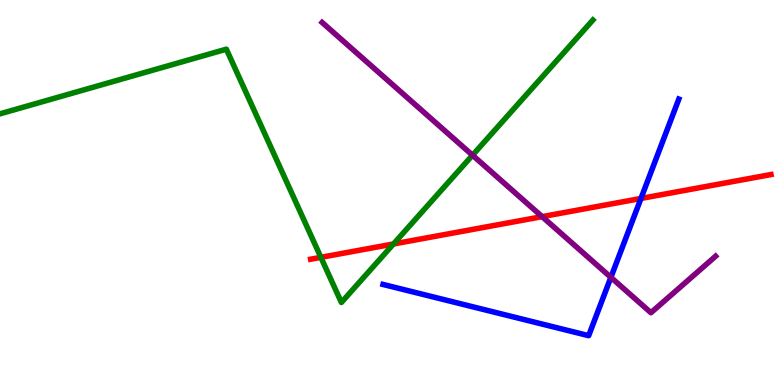[{'lines': ['blue', 'red'], 'intersections': [{'x': 8.27, 'y': 4.85}]}, {'lines': ['green', 'red'], 'intersections': [{'x': 4.14, 'y': 3.32}, {'x': 5.08, 'y': 3.66}]}, {'lines': ['purple', 'red'], 'intersections': [{'x': 7.0, 'y': 4.37}]}, {'lines': ['blue', 'green'], 'intersections': []}, {'lines': ['blue', 'purple'], 'intersections': [{'x': 7.88, 'y': 2.8}]}, {'lines': ['green', 'purple'], 'intersections': [{'x': 6.1, 'y': 5.97}]}]